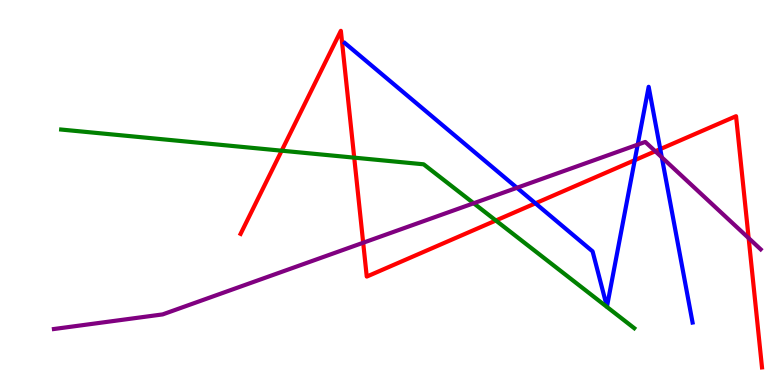[{'lines': ['blue', 'red'], 'intersections': [{'x': 6.91, 'y': 4.72}, {'x': 8.19, 'y': 5.84}, {'x': 8.52, 'y': 6.13}]}, {'lines': ['green', 'red'], 'intersections': [{'x': 3.63, 'y': 6.09}, {'x': 4.57, 'y': 5.91}, {'x': 6.4, 'y': 4.27}]}, {'lines': ['purple', 'red'], 'intersections': [{'x': 4.69, 'y': 3.7}, {'x': 8.46, 'y': 6.07}, {'x': 9.66, 'y': 3.82}]}, {'lines': ['blue', 'green'], 'intersections': []}, {'lines': ['blue', 'purple'], 'intersections': [{'x': 6.67, 'y': 5.12}, {'x': 8.23, 'y': 6.24}, {'x': 8.54, 'y': 5.91}]}, {'lines': ['green', 'purple'], 'intersections': [{'x': 6.11, 'y': 4.72}]}]